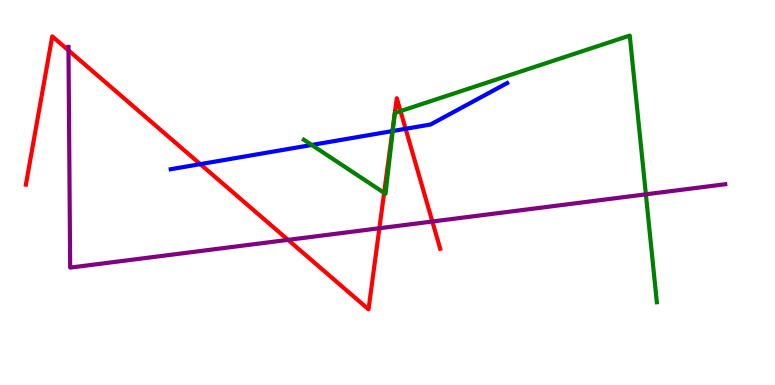[{'lines': ['blue', 'red'], 'intersections': [{'x': 2.58, 'y': 5.74}, {'x': 5.06, 'y': 6.6}, {'x': 5.23, 'y': 6.65}]}, {'lines': ['green', 'red'], 'intersections': [{'x': 4.96, 'y': 4.99}, {'x': 5.09, 'y': 7.03}, {'x': 5.09, 'y': 7.07}, {'x': 5.17, 'y': 7.11}]}, {'lines': ['purple', 'red'], 'intersections': [{'x': 0.884, 'y': 8.69}, {'x': 3.72, 'y': 3.77}, {'x': 4.9, 'y': 4.07}, {'x': 5.58, 'y': 4.25}]}, {'lines': ['blue', 'green'], 'intersections': [{'x': 4.02, 'y': 6.23}, {'x': 5.07, 'y': 6.6}]}, {'lines': ['blue', 'purple'], 'intersections': []}, {'lines': ['green', 'purple'], 'intersections': [{'x': 8.33, 'y': 4.95}]}]